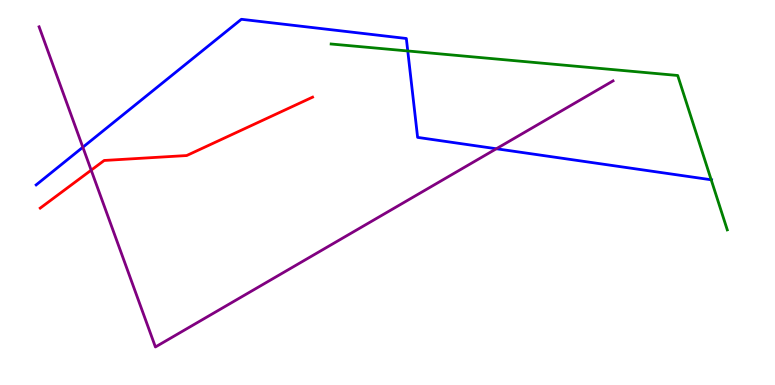[{'lines': ['blue', 'red'], 'intersections': []}, {'lines': ['green', 'red'], 'intersections': []}, {'lines': ['purple', 'red'], 'intersections': [{'x': 1.18, 'y': 5.58}]}, {'lines': ['blue', 'green'], 'intersections': [{'x': 5.26, 'y': 8.68}, {'x': 9.18, 'y': 5.33}]}, {'lines': ['blue', 'purple'], 'intersections': [{'x': 1.07, 'y': 6.18}, {'x': 6.4, 'y': 6.14}]}, {'lines': ['green', 'purple'], 'intersections': []}]